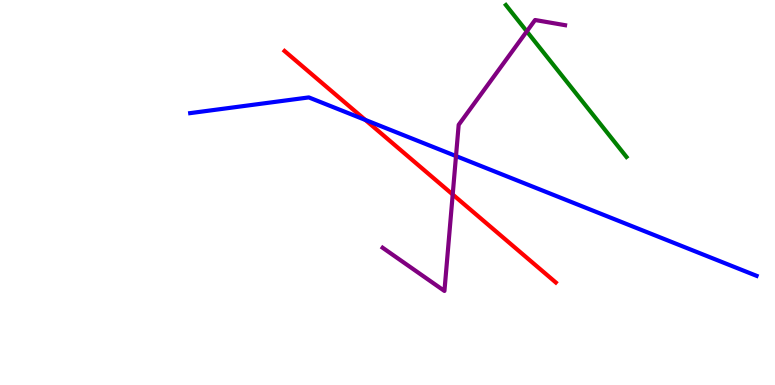[{'lines': ['blue', 'red'], 'intersections': [{'x': 4.71, 'y': 6.89}]}, {'lines': ['green', 'red'], 'intersections': []}, {'lines': ['purple', 'red'], 'intersections': [{'x': 5.84, 'y': 4.95}]}, {'lines': ['blue', 'green'], 'intersections': []}, {'lines': ['blue', 'purple'], 'intersections': [{'x': 5.88, 'y': 5.95}]}, {'lines': ['green', 'purple'], 'intersections': [{'x': 6.8, 'y': 9.19}]}]